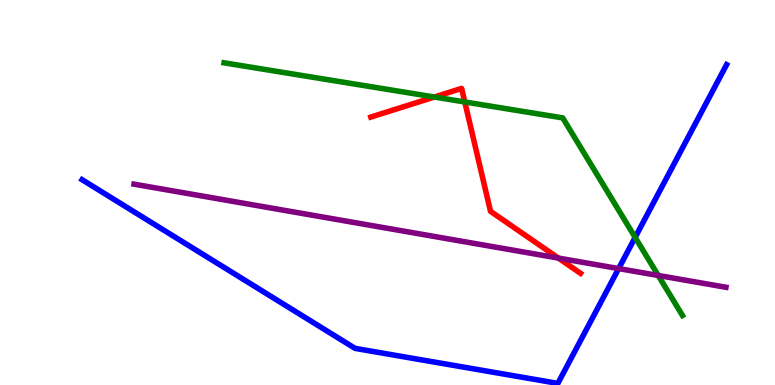[{'lines': ['blue', 'red'], 'intersections': []}, {'lines': ['green', 'red'], 'intersections': [{'x': 5.6, 'y': 7.48}, {'x': 6.0, 'y': 7.35}]}, {'lines': ['purple', 'red'], 'intersections': [{'x': 7.21, 'y': 3.3}]}, {'lines': ['blue', 'green'], 'intersections': [{'x': 8.2, 'y': 3.83}]}, {'lines': ['blue', 'purple'], 'intersections': [{'x': 7.98, 'y': 3.02}]}, {'lines': ['green', 'purple'], 'intersections': [{'x': 8.49, 'y': 2.84}]}]